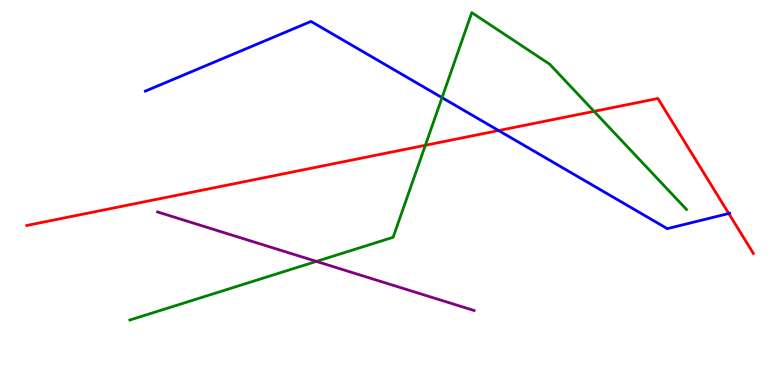[{'lines': ['blue', 'red'], 'intersections': [{'x': 6.43, 'y': 6.61}, {'x': 9.4, 'y': 4.45}]}, {'lines': ['green', 'red'], 'intersections': [{'x': 5.49, 'y': 6.23}, {'x': 7.67, 'y': 7.11}]}, {'lines': ['purple', 'red'], 'intersections': []}, {'lines': ['blue', 'green'], 'intersections': [{'x': 5.7, 'y': 7.46}]}, {'lines': ['blue', 'purple'], 'intersections': []}, {'lines': ['green', 'purple'], 'intersections': [{'x': 4.08, 'y': 3.21}]}]